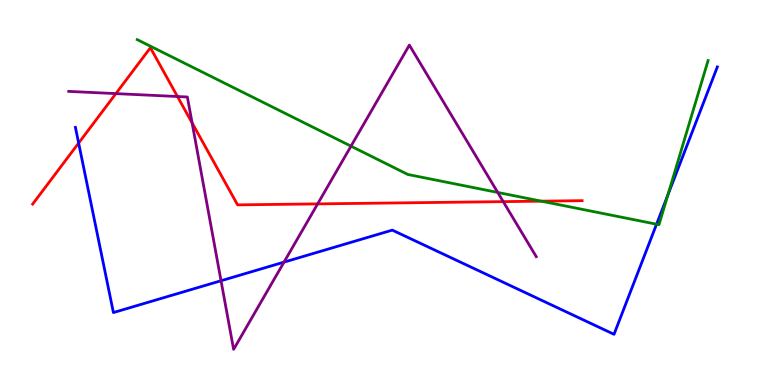[{'lines': ['blue', 'red'], 'intersections': [{'x': 1.01, 'y': 6.28}]}, {'lines': ['green', 'red'], 'intersections': [{'x': 6.99, 'y': 4.77}]}, {'lines': ['purple', 'red'], 'intersections': [{'x': 1.5, 'y': 7.57}, {'x': 2.29, 'y': 7.49}, {'x': 2.48, 'y': 6.81}, {'x': 4.1, 'y': 4.7}, {'x': 6.49, 'y': 4.76}]}, {'lines': ['blue', 'green'], 'intersections': [{'x': 8.47, 'y': 4.18}, {'x': 8.62, 'y': 4.94}]}, {'lines': ['blue', 'purple'], 'intersections': [{'x': 2.85, 'y': 2.71}, {'x': 3.66, 'y': 3.19}]}, {'lines': ['green', 'purple'], 'intersections': [{'x': 4.53, 'y': 6.2}, {'x': 6.42, 'y': 5.0}]}]